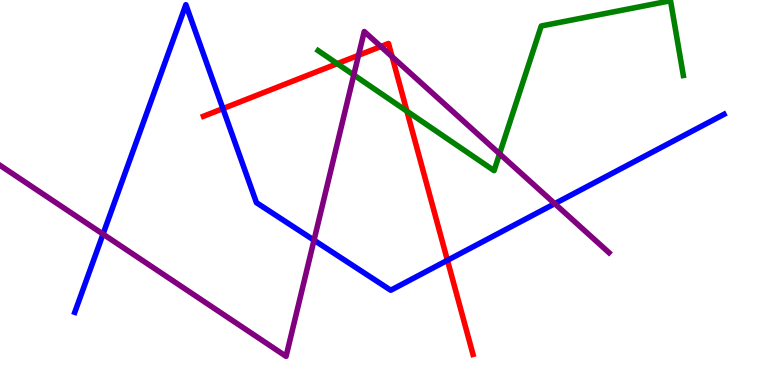[{'lines': ['blue', 'red'], 'intersections': [{'x': 2.88, 'y': 7.18}, {'x': 5.77, 'y': 3.24}]}, {'lines': ['green', 'red'], 'intersections': [{'x': 4.35, 'y': 8.35}, {'x': 5.25, 'y': 7.11}]}, {'lines': ['purple', 'red'], 'intersections': [{'x': 4.63, 'y': 8.56}, {'x': 4.91, 'y': 8.79}, {'x': 5.06, 'y': 8.53}]}, {'lines': ['blue', 'green'], 'intersections': []}, {'lines': ['blue', 'purple'], 'intersections': [{'x': 1.33, 'y': 3.92}, {'x': 4.05, 'y': 3.76}, {'x': 7.16, 'y': 4.71}]}, {'lines': ['green', 'purple'], 'intersections': [{'x': 4.56, 'y': 8.05}, {'x': 6.45, 'y': 6.01}]}]